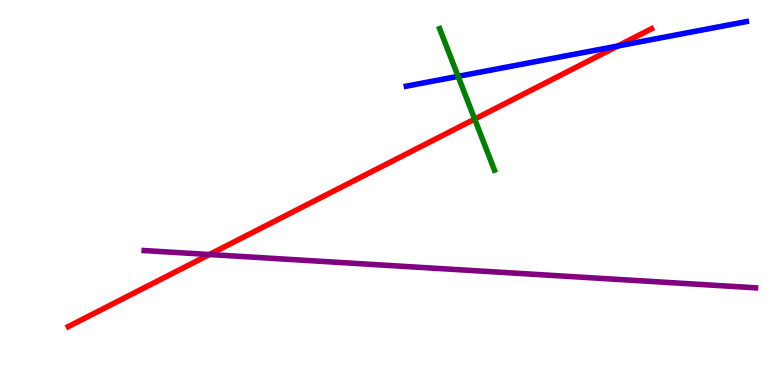[{'lines': ['blue', 'red'], 'intersections': [{'x': 7.97, 'y': 8.8}]}, {'lines': ['green', 'red'], 'intersections': [{'x': 6.12, 'y': 6.91}]}, {'lines': ['purple', 'red'], 'intersections': [{'x': 2.7, 'y': 3.39}]}, {'lines': ['blue', 'green'], 'intersections': [{'x': 5.91, 'y': 8.02}]}, {'lines': ['blue', 'purple'], 'intersections': []}, {'lines': ['green', 'purple'], 'intersections': []}]